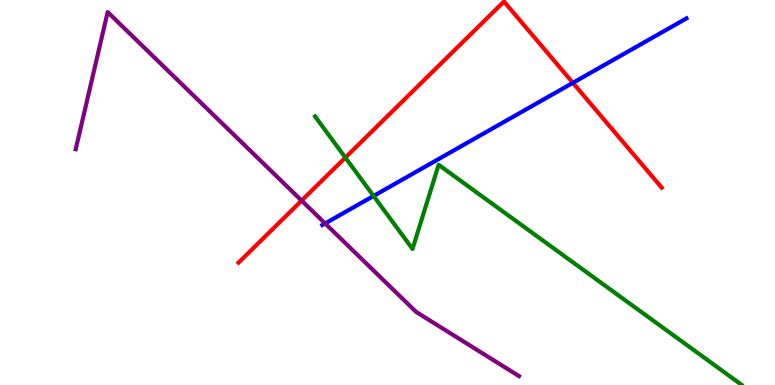[{'lines': ['blue', 'red'], 'intersections': [{'x': 7.39, 'y': 7.85}]}, {'lines': ['green', 'red'], 'intersections': [{'x': 4.46, 'y': 5.91}]}, {'lines': ['purple', 'red'], 'intersections': [{'x': 3.89, 'y': 4.79}]}, {'lines': ['blue', 'green'], 'intersections': [{'x': 4.82, 'y': 4.91}]}, {'lines': ['blue', 'purple'], 'intersections': [{'x': 4.2, 'y': 4.2}]}, {'lines': ['green', 'purple'], 'intersections': []}]